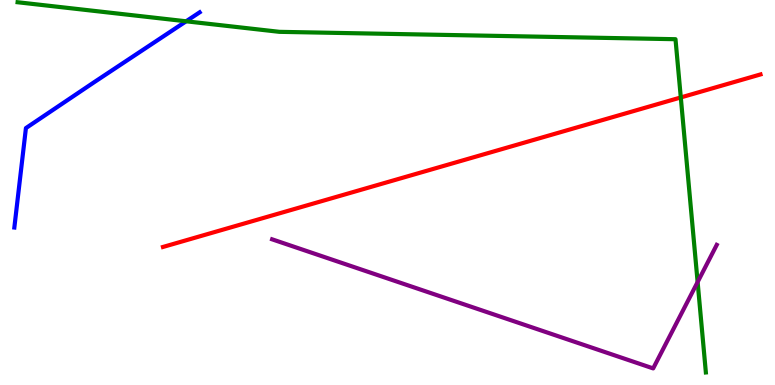[{'lines': ['blue', 'red'], 'intersections': []}, {'lines': ['green', 'red'], 'intersections': [{'x': 8.78, 'y': 7.47}]}, {'lines': ['purple', 'red'], 'intersections': []}, {'lines': ['blue', 'green'], 'intersections': [{'x': 2.4, 'y': 9.45}]}, {'lines': ['blue', 'purple'], 'intersections': []}, {'lines': ['green', 'purple'], 'intersections': [{'x': 9.0, 'y': 2.67}]}]